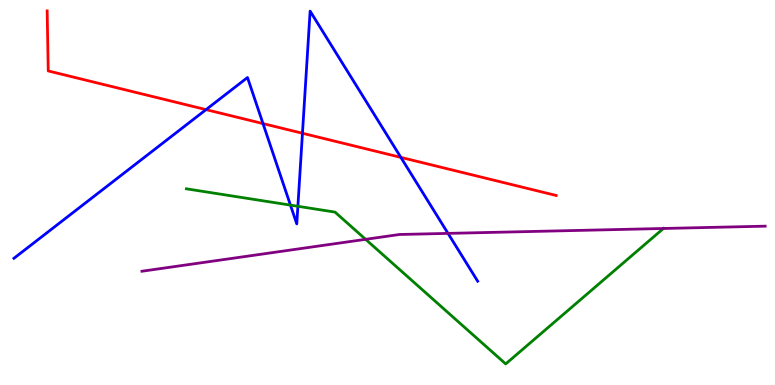[{'lines': ['blue', 'red'], 'intersections': [{'x': 2.66, 'y': 7.15}, {'x': 3.39, 'y': 6.79}, {'x': 3.9, 'y': 6.54}, {'x': 5.17, 'y': 5.91}]}, {'lines': ['green', 'red'], 'intersections': []}, {'lines': ['purple', 'red'], 'intersections': []}, {'lines': ['blue', 'green'], 'intersections': [{'x': 3.75, 'y': 4.67}, {'x': 3.84, 'y': 4.64}]}, {'lines': ['blue', 'purple'], 'intersections': [{'x': 5.78, 'y': 3.94}]}, {'lines': ['green', 'purple'], 'intersections': [{'x': 4.72, 'y': 3.78}]}]